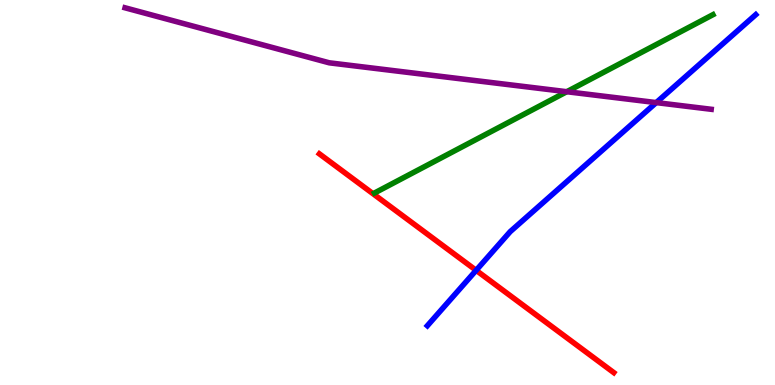[{'lines': ['blue', 'red'], 'intersections': [{'x': 6.14, 'y': 2.98}]}, {'lines': ['green', 'red'], 'intersections': []}, {'lines': ['purple', 'red'], 'intersections': []}, {'lines': ['blue', 'green'], 'intersections': []}, {'lines': ['blue', 'purple'], 'intersections': [{'x': 8.47, 'y': 7.34}]}, {'lines': ['green', 'purple'], 'intersections': [{'x': 7.31, 'y': 7.62}]}]